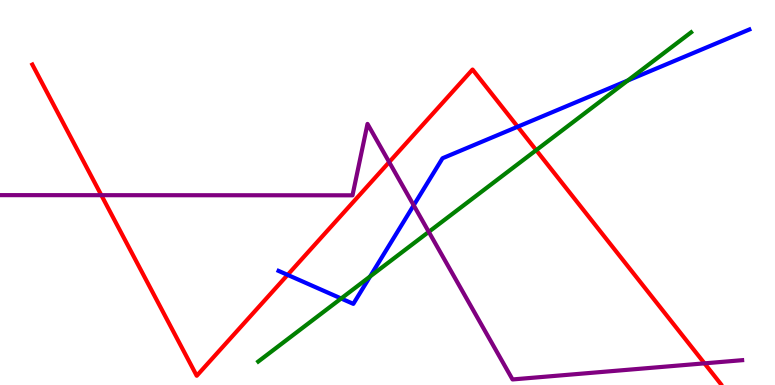[{'lines': ['blue', 'red'], 'intersections': [{'x': 3.71, 'y': 2.86}, {'x': 6.68, 'y': 6.71}]}, {'lines': ['green', 'red'], 'intersections': [{'x': 6.92, 'y': 6.1}]}, {'lines': ['purple', 'red'], 'intersections': [{'x': 1.31, 'y': 4.93}, {'x': 5.02, 'y': 5.79}, {'x': 9.09, 'y': 0.562}]}, {'lines': ['blue', 'green'], 'intersections': [{'x': 4.4, 'y': 2.25}, {'x': 4.78, 'y': 2.82}, {'x': 8.1, 'y': 7.91}]}, {'lines': ['blue', 'purple'], 'intersections': [{'x': 5.34, 'y': 4.67}]}, {'lines': ['green', 'purple'], 'intersections': [{'x': 5.53, 'y': 3.98}]}]